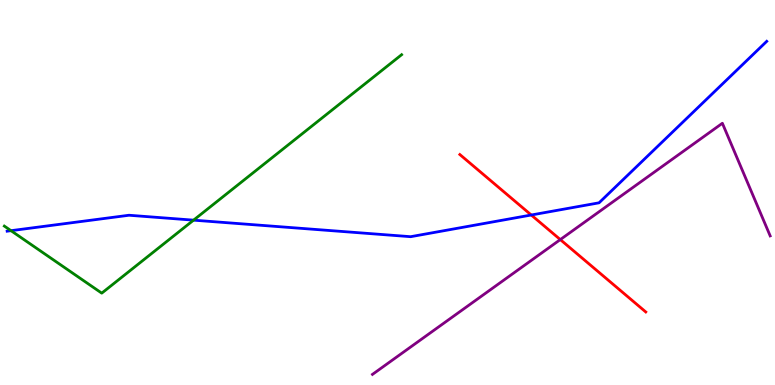[{'lines': ['blue', 'red'], 'intersections': [{'x': 6.86, 'y': 4.42}]}, {'lines': ['green', 'red'], 'intersections': []}, {'lines': ['purple', 'red'], 'intersections': [{'x': 7.23, 'y': 3.78}]}, {'lines': ['blue', 'green'], 'intersections': [{'x': 0.142, 'y': 4.01}, {'x': 2.5, 'y': 4.28}]}, {'lines': ['blue', 'purple'], 'intersections': []}, {'lines': ['green', 'purple'], 'intersections': []}]